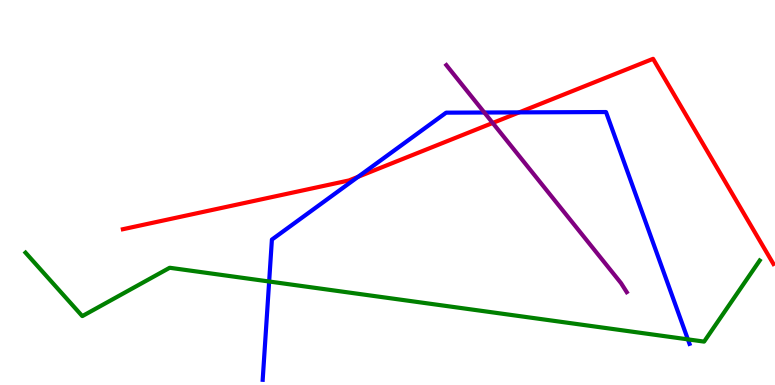[{'lines': ['blue', 'red'], 'intersections': [{'x': 4.62, 'y': 5.41}, {'x': 6.7, 'y': 7.08}]}, {'lines': ['green', 'red'], 'intersections': []}, {'lines': ['purple', 'red'], 'intersections': [{'x': 6.36, 'y': 6.81}]}, {'lines': ['blue', 'green'], 'intersections': [{'x': 3.47, 'y': 2.69}, {'x': 8.88, 'y': 1.19}]}, {'lines': ['blue', 'purple'], 'intersections': [{'x': 6.25, 'y': 7.08}]}, {'lines': ['green', 'purple'], 'intersections': []}]